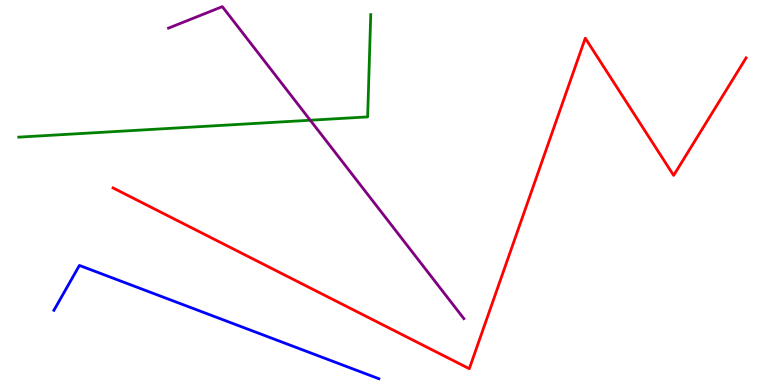[{'lines': ['blue', 'red'], 'intersections': []}, {'lines': ['green', 'red'], 'intersections': []}, {'lines': ['purple', 'red'], 'intersections': []}, {'lines': ['blue', 'green'], 'intersections': []}, {'lines': ['blue', 'purple'], 'intersections': []}, {'lines': ['green', 'purple'], 'intersections': [{'x': 4.0, 'y': 6.88}]}]